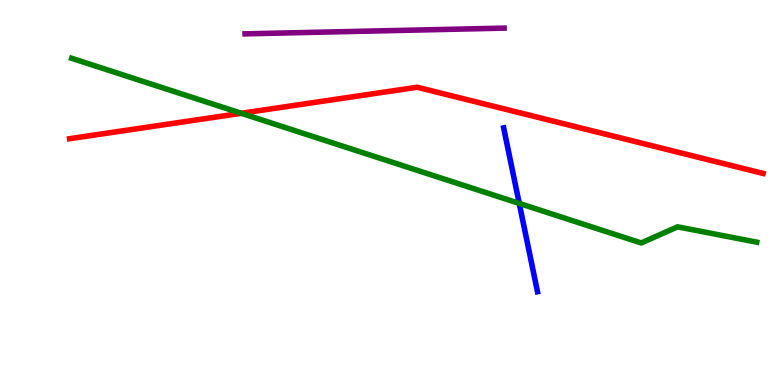[{'lines': ['blue', 'red'], 'intersections': []}, {'lines': ['green', 'red'], 'intersections': [{'x': 3.11, 'y': 7.06}]}, {'lines': ['purple', 'red'], 'intersections': []}, {'lines': ['blue', 'green'], 'intersections': [{'x': 6.7, 'y': 4.72}]}, {'lines': ['blue', 'purple'], 'intersections': []}, {'lines': ['green', 'purple'], 'intersections': []}]